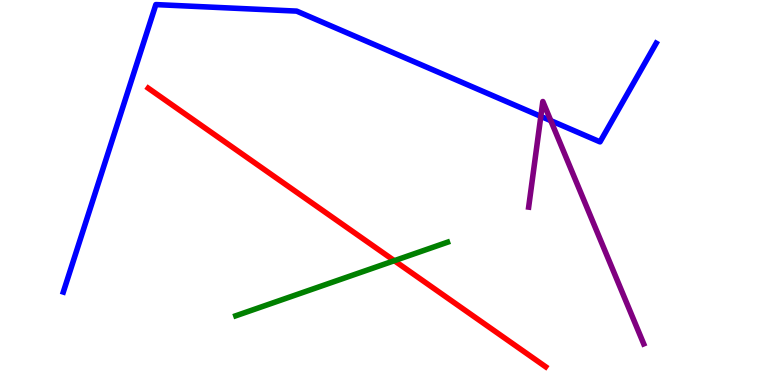[{'lines': ['blue', 'red'], 'intersections': []}, {'lines': ['green', 'red'], 'intersections': [{'x': 5.09, 'y': 3.23}]}, {'lines': ['purple', 'red'], 'intersections': []}, {'lines': ['blue', 'green'], 'intersections': []}, {'lines': ['blue', 'purple'], 'intersections': [{'x': 6.98, 'y': 6.98}, {'x': 7.11, 'y': 6.87}]}, {'lines': ['green', 'purple'], 'intersections': []}]